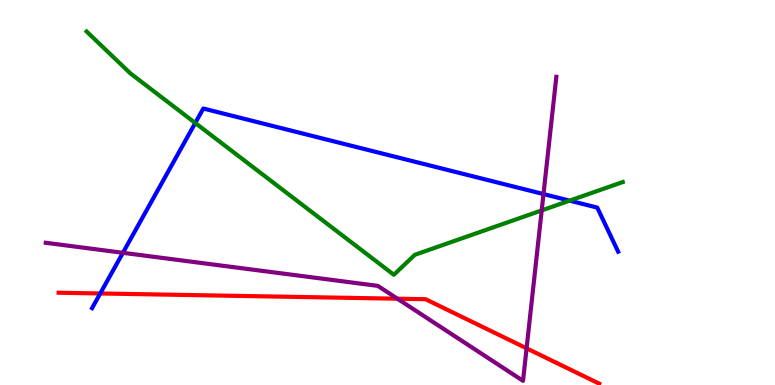[{'lines': ['blue', 'red'], 'intersections': [{'x': 1.29, 'y': 2.38}]}, {'lines': ['green', 'red'], 'intersections': []}, {'lines': ['purple', 'red'], 'intersections': [{'x': 5.13, 'y': 2.24}, {'x': 6.79, 'y': 0.953}]}, {'lines': ['blue', 'green'], 'intersections': [{'x': 2.52, 'y': 6.81}, {'x': 7.35, 'y': 4.79}]}, {'lines': ['blue', 'purple'], 'intersections': [{'x': 1.59, 'y': 3.43}, {'x': 7.01, 'y': 4.96}]}, {'lines': ['green', 'purple'], 'intersections': [{'x': 6.99, 'y': 4.53}]}]